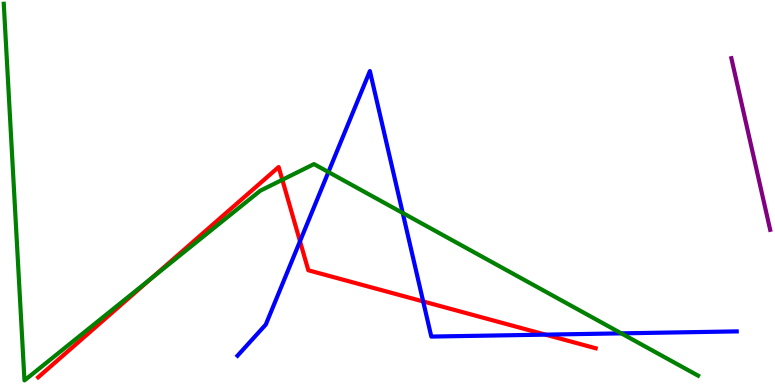[{'lines': ['blue', 'red'], 'intersections': [{'x': 3.87, 'y': 3.73}, {'x': 5.46, 'y': 2.17}, {'x': 7.04, 'y': 1.31}]}, {'lines': ['green', 'red'], 'intersections': [{'x': 1.95, 'y': 2.77}, {'x': 3.64, 'y': 5.33}]}, {'lines': ['purple', 'red'], 'intersections': []}, {'lines': ['blue', 'green'], 'intersections': [{'x': 4.24, 'y': 5.53}, {'x': 5.2, 'y': 4.47}, {'x': 8.02, 'y': 1.34}]}, {'lines': ['blue', 'purple'], 'intersections': []}, {'lines': ['green', 'purple'], 'intersections': []}]